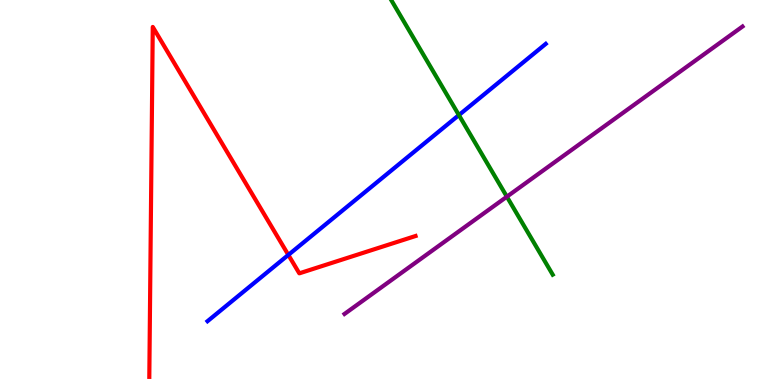[{'lines': ['blue', 'red'], 'intersections': [{'x': 3.72, 'y': 3.38}]}, {'lines': ['green', 'red'], 'intersections': []}, {'lines': ['purple', 'red'], 'intersections': []}, {'lines': ['blue', 'green'], 'intersections': [{'x': 5.92, 'y': 7.01}]}, {'lines': ['blue', 'purple'], 'intersections': []}, {'lines': ['green', 'purple'], 'intersections': [{'x': 6.54, 'y': 4.89}]}]